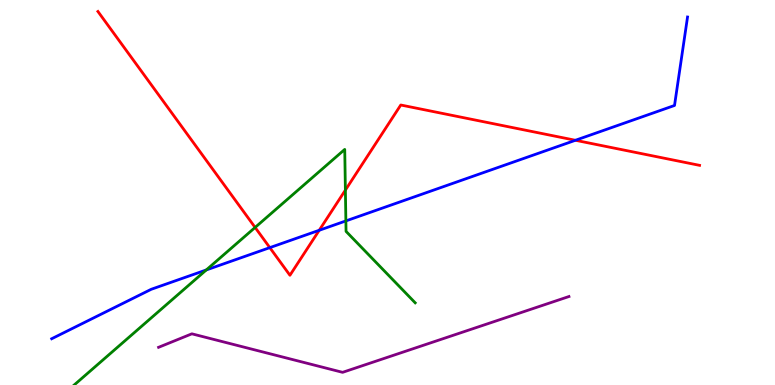[{'lines': ['blue', 'red'], 'intersections': [{'x': 3.48, 'y': 3.57}, {'x': 4.12, 'y': 4.02}, {'x': 7.42, 'y': 6.36}]}, {'lines': ['green', 'red'], 'intersections': [{'x': 3.29, 'y': 4.09}, {'x': 4.46, 'y': 5.06}]}, {'lines': ['purple', 'red'], 'intersections': []}, {'lines': ['blue', 'green'], 'intersections': [{'x': 2.66, 'y': 2.99}, {'x': 4.46, 'y': 4.26}]}, {'lines': ['blue', 'purple'], 'intersections': []}, {'lines': ['green', 'purple'], 'intersections': []}]